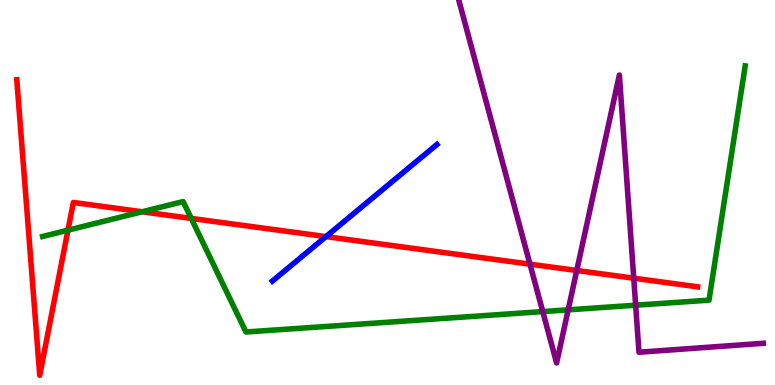[{'lines': ['blue', 'red'], 'intersections': [{'x': 4.21, 'y': 3.85}]}, {'lines': ['green', 'red'], 'intersections': [{'x': 0.877, 'y': 4.02}, {'x': 1.83, 'y': 4.5}, {'x': 2.47, 'y': 4.33}]}, {'lines': ['purple', 'red'], 'intersections': [{'x': 6.84, 'y': 3.14}, {'x': 7.44, 'y': 2.97}, {'x': 8.18, 'y': 2.77}]}, {'lines': ['blue', 'green'], 'intersections': []}, {'lines': ['blue', 'purple'], 'intersections': []}, {'lines': ['green', 'purple'], 'intersections': [{'x': 7.0, 'y': 1.91}, {'x': 7.33, 'y': 1.95}, {'x': 8.2, 'y': 2.07}]}]